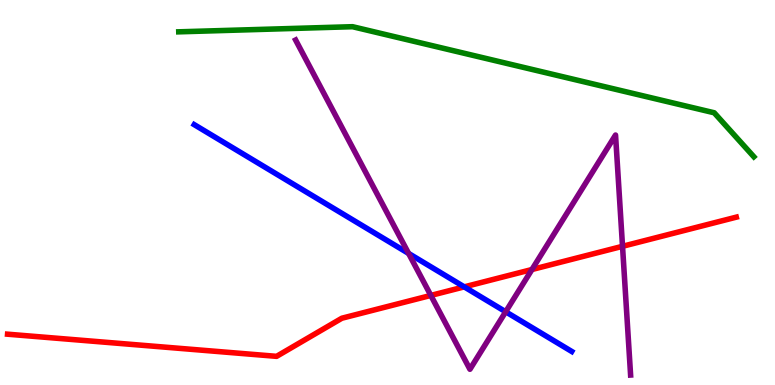[{'lines': ['blue', 'red'], 'intersections': [{'x': 5.99, 'y': 2.55}]}, {'lines': ['green', 'red'], 'intersections': []}, {'lines': ['purple', 'red'], 'intersections': [{'x': 5.56, 'y': 2.33}, {'x': 6.86, 'y': 3.0}, {'x': 8.03, 'y': 3.6}]}, {'lines': ['blue', 'green'], 'intersections': []}, {'lines': ['blue', 'purple'], 'intersections': [{'x': 5.27, 'y': 3.42}, {'x': 6.52, 'y': 1.9}]}, {'lines': ['green', 'purple'], 'intersections': []}]